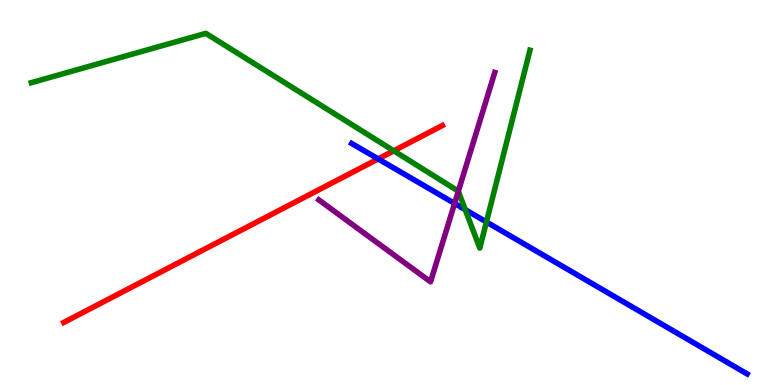[{'lines': ['blue', 'red'], 'intersections': [{'x': 4.88, 'y': 5.87}]}, {'lines': ['green', 'red'], 'intersections': [{'x': 5.08, 'y': 6.08}]}, {'lines': ['purple', 'red'], 'intersections': []}, {'lines': ['blue', 'green'], 'intersections': [{'x': 6.0, 'y': 4.55}, {'x': 6.28, 'y': 4.23}]}, {'lines': ['blue', 'purple'], 'intersections': [{'x': 5.87, 'y': 4.72}]}, {'lines': ['green', 'purple'], 'intersections': [{'x': 5.91, 'y': 5.03}]}]